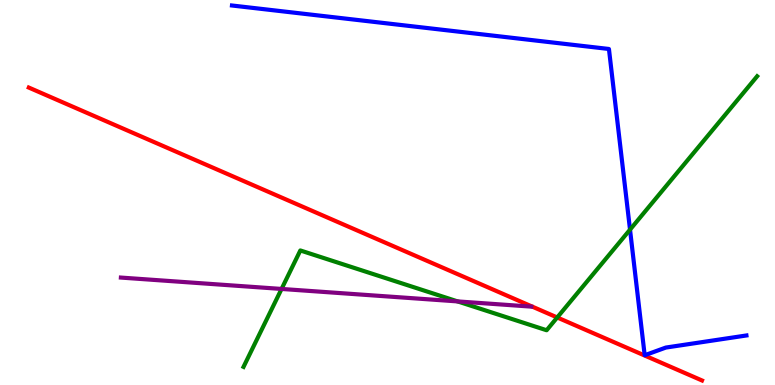[{'lines': ['blue', 'red'], 'intersections': []}, {'lines': ['green', 'red'], 'intersections': [{'x': 7.19, 'y': 1.75}]}, {'lines': ['purple', 'red'], 'intersections': []}, {'lines': ['blue', 'green'], 'intersections': [{'x': 8.13, 'y': 4.04}]}, {'lines': ['blue', 'purple'], 'intersections': []}, {'lines': ['green', 'purple'], 'intersections': [{'x': 3.63, 'y': 2.49}, {'x': 5.9, 'y': 2.17}]}]